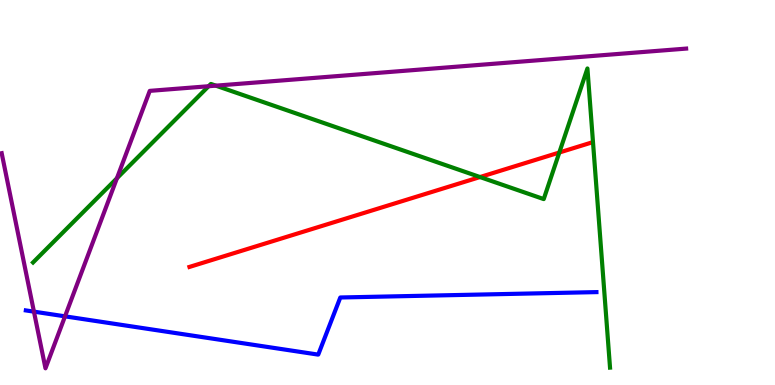[{'lines': ['blue', 'red'], 'intersections': []}, {'lines': ['green', 'red'], 'intersections': [{'x': 6.19, 'y': 5.4}, {'x': 7.22, 'y': 6.04}]}, {'lines': ['purple', 'red'], 'intersections': []}, {'lines': ['blue', 'green'], 'intersections': []}, {'lines': ['blue', 'purple'], 'intersections': [{'x': 0.438, 'y': 1.91}, {'x': 0.839, 'y': 1.78}]}, {'lines': ['green', 'purple'], 'intersections': [{'x': 1.51, 'y': 5.37}, {'x': 2.69, 'y': 7.76}, {'x': 2.79, 'y': 7.78}]}]